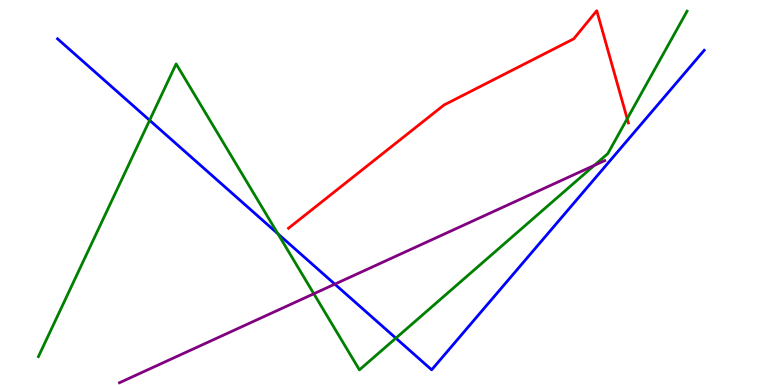[{'lines': ['blue', 'red'], 'intersections': []}, {'lines': ['green', 'red'], 'intersections': [{'x': 8.09, 'y': 6.92}]}, {'lines': ['purple', 'red'], 'intersections': []}, {'lines': ['blue', 'green'], 'intersections': [{'x': 1.93, 'y': 6.88}, {'x': 3.59, 'y': 3.93}, {'x': 5.11, 'y': 1.22}]}, {'lines': ['blue', 'purple'], 'intersections': [{'x': 4.32, 'y': 2.62}]}, {'lines': ['green', 'purple'], 'intersections': [{'x': 4.05, 'y': 2.37}, {'x': 7.67, 'y': 5.7}]}]